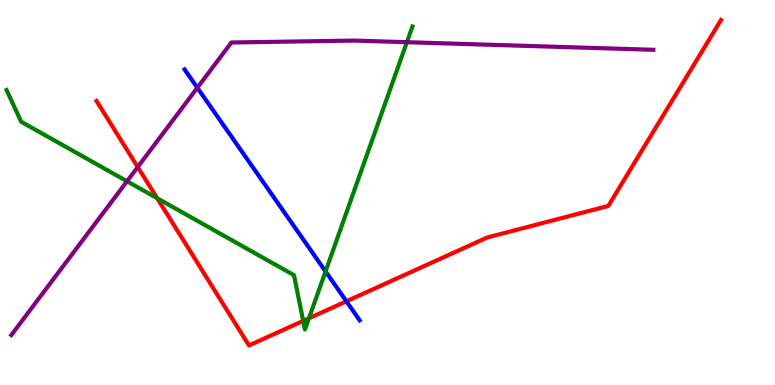[{'lines': ['blue', 'red'], 'intersections': [{'x': 4.47, 'y': 2.17}]}, {'lines': ['green', 'red'], 'intersections': [{'x': 2.03, 'y': 4.85}, {'x': 3.91, 'y': 1.67}, {'x': 3.99, 'y': 1.73}]}, {'lines': ['purple', 'red'], 'intersections': [{'x': 1.78, 'y': 5.66}]}, {'lines': ['blue', 'green'], 'intersections': [{'x': 4.2, 'y': 2.95}]}, {'lines': ['blue', 'purple'], 'intersections': [{'x': 2.55, 'y': 7.72}]}, {'lines': ['green', 'purple'], 'intersections': [{'x': 1.64, 'y': 5.29}, {'x': 5.25, 'y': 8.9}]}]